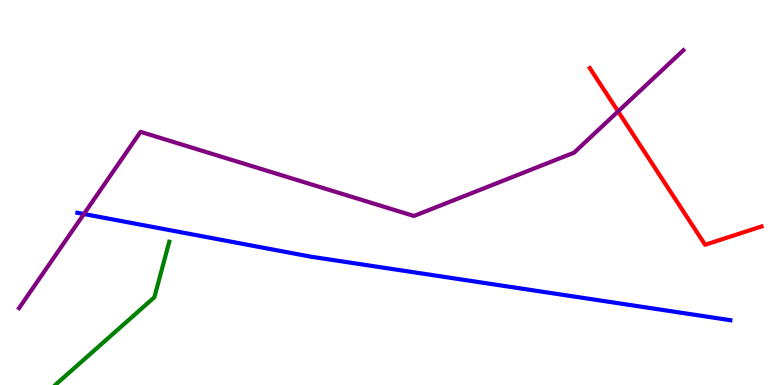[{'lines': ['blue', 'red'], 'intersections': []}, {'lines': ['green', 'red'], 'intersections': []}, {'lines': ['purple', 'red'], 'intersections': [{'x': 7.98, 'y': 7.11}]}, {'lines': ['blue', 'green'], 'intersections': []}, {'lines': ['blue', 'purple'], 'intersections': [{'x': 1.08, 'y': 4.44}]}, {'lines': ['green', 'purple'], 'intersections': []}]